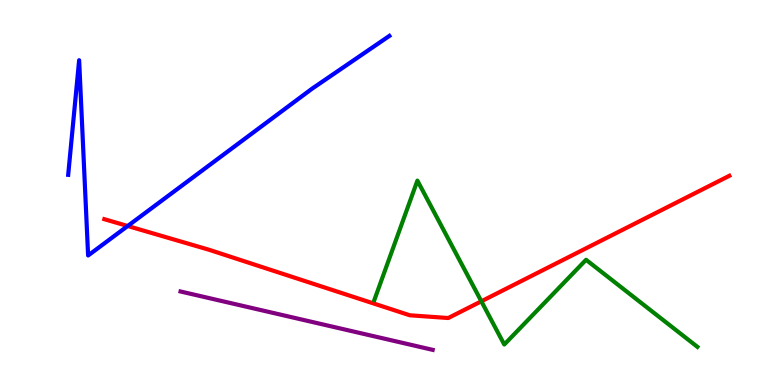[{'lines': ['blue', 'red'], 'intersections': [{'x': 1.65, 'y': 4.13}]}, {'lines': ['green', 'red'], 'intersections': [{'x': 6.21, 'y': 2.17}]}, {'lines': ['purple', 'red'], 'intersections': []}, {'lines': ['blue', 'green'], 'intersections': []}, {'lines': ['blue', 'purple'], 'intersections': []}, {'lines': ['green', 'purple'], 'intersections': []}]